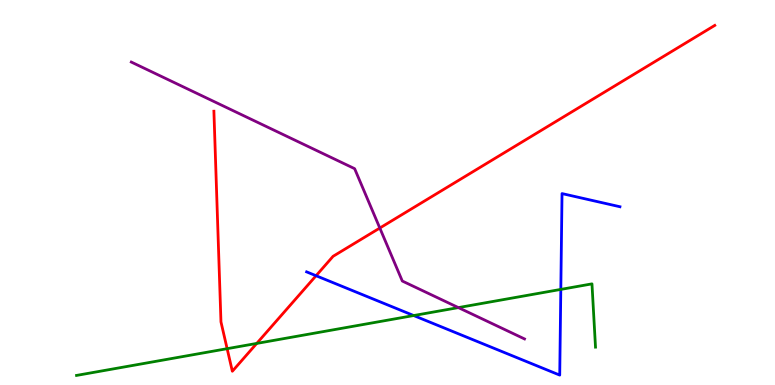[{'lines': ['blue', 'red'], 'intersections': [{'x': 4.08, 'y': 2.84}]}, {'lines': ['green', 'red'], 'intersections': [{'x': 2.93, 'y': 0.943}, {'x': 3.31, 'y': 1.08}]}, {'lines': ['purple', 'red'], 'intersections': [{'x': 4.9, 'y': 4.08}]}, {'lines': ['blue', 'green'], 'intersections': [{'x': 5.34, 'y': 1.8}, {'x': 7.24, 'y': 2.48}]}, {'lines': ['blue', 'purple'], 'intersections': []}, {'lines': ['green', 'purple'], 'intersections': [{'x': 5.91, 'y': 2.01}]}]